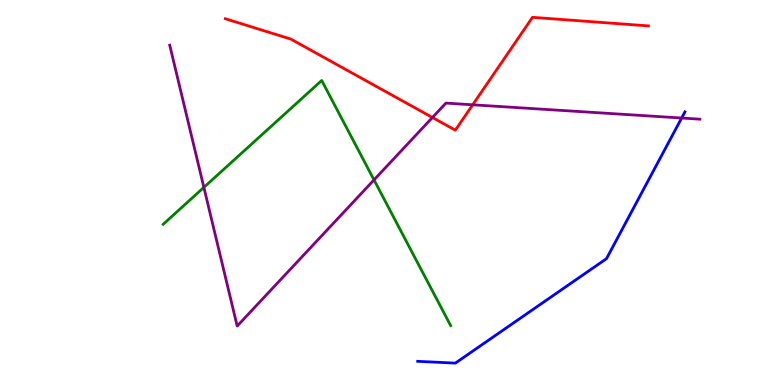[{'lines': ['blue', 'red'], 'intersections': []}, {'lines': ['green', 'red'], 'intersections': []}, {'lines': ['purple', 'red'], 'intersections': [{'x': 5.58, 'y': 6.95}, {'x': 6.1, 'y': 7.28}]}, {'lines': ['blue', 'green'], 'intersections': []}, {'lines': ['blue', 'purple'], 'intersections': [{'x': 8.8, 'y': 6.93}]}, {'lines': ['green', 'purple'], 'intersections': [{'x': 2.63, 'y': 5.13}, {'x': 4.83, 'y': 5.33}]}]